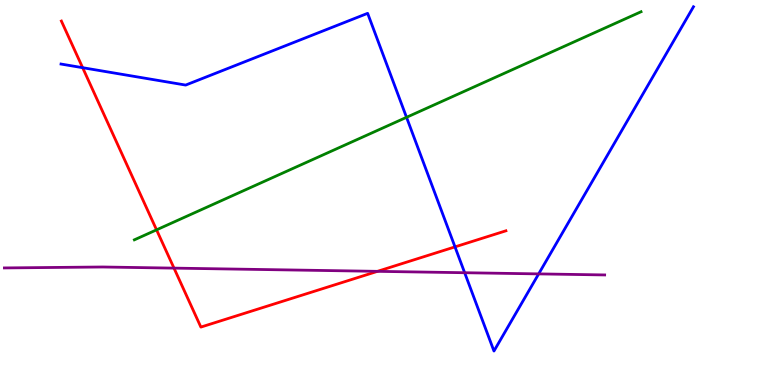[{'lines': ['blue', 'red'], 'intersections': [{'x': 1.07, 'y': 8.24}, {'x': 5.87, 'y': 3.59}]}, {'lines': ['green', 'red'], 'intersections': [{'x': 2.02, 'y': 4.03}]}, {'lines': ['purple', 'red'], 'intersections': [{'x': 2.25, 'y': 3.04}, {'x': 4.87, 'y': 2.95}]}, {'lines': ['blue', 'green'], 'intersections': [{'x': 5.25, 'y': 6.95}]}, {'lines': ['blue', 'purple'], 'intersections': [{'x': 6.0, 'y': 2.92}, {'x': 6.95, 'y': 2.89}]}, {'lines': ['green', 'purple'], 'intersections': []}]